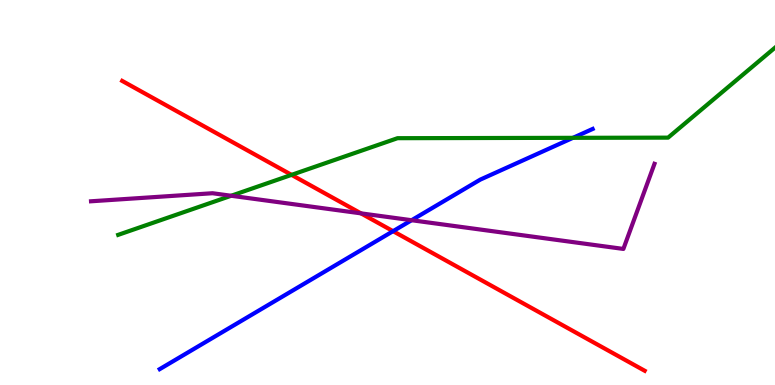[{'lines': ['blue', 'red'], 'intersections': [{'x': 5.07, 'y': 4.0}]}, {'lines': ['green', 'red'], 'intersections': [{'x': 3.76, 'y': 5.46}]}, {'lines': ['purple', 'red'], 'intersections': [{'x': 4.66, 'y': 4.46}]}, {'lines': ['blue', 'green'], 'intersections': [{'x': 7.39, 'y': 6.42}]}, {'lines': ['blue', 'purple'], 'intersections': [{'x': 5.31, 'y': 4.28}]}, {'lines': ['green', 'purple'], 'intersections': [{'x': 2.98, 'y': 4.92}]}]